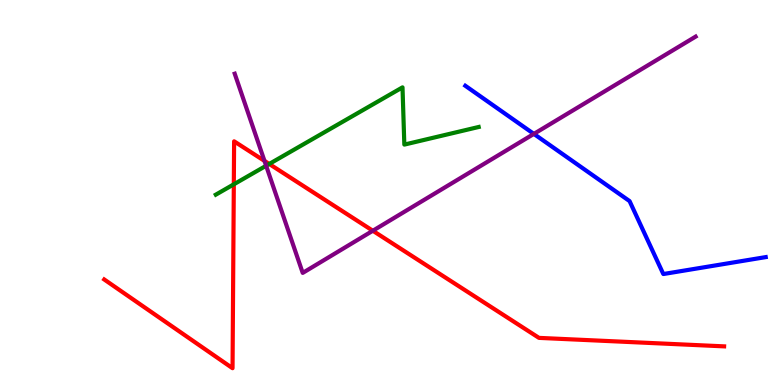[{'lines': ['blue', 'red'], 'intersections': []}, {'lines': ['green', 'red'], 'intersections': [{'x': 3.02, 'y': 5.21}, {'x': 3.47, 'y': 5.74}]}, {'lines': ['purple', 'red'], 'intersections': [{'x': 3.41, 'y': 5.82}, {'x': 4.81, 'y': 4.01}]}, {'lines': ['blue', 'green'], 'intersections': []}, {'lines': ['blue', 'purple'], 'intersections': [{'x': 6.89, 'y': 6.52}]}, {'lines': ['green', 'purple'], 'intersections': [{'x': 3.43, 'y': 5.7}]}]